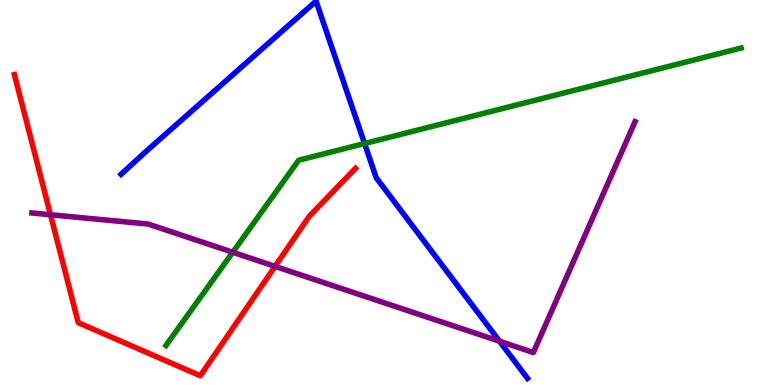[{'lines': ['blue', 'red'], 'intersections': []}, {'lines': ['green', 'red'], 'intersections': []}, {'lines': ['purple', 'red'], 'intersections': [{'x': 0.651, 'y': 4.42}, {'x': 3.55, 'y': 3.08}]}, {'lines': ['blue', 'green'], 'intersections': [{'x': 4.7, 'y': 6.27}]}, {'lines': ['blue', 'purple'], 'intersections': [{'x': 6.44, 'y': 1.14}]}, {'lines': ['green', 'purple'], 'intersections': [{'x': 3.0, 'y': 3.45}]}]